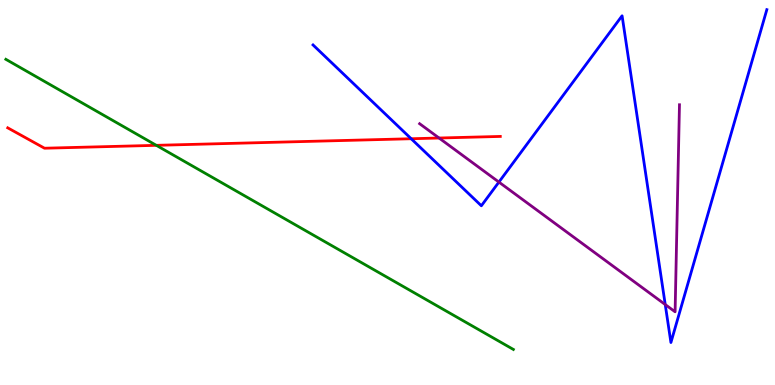[{'lines': ['blue', 'red'], 'intersections': [{'x': 5.31, 'y': 6.4}]}, {'lines': ['green', 'red'], 'intersections': [{'x': 2.02, 'y': 6.23}]}, {'lines': ['purple', 'red'], 'intersections': [{'x': 5.67, 'y': 6.42}]}, {'lines': ['blue', 'green'], 'intersections': []}, {'lines': ['blue', 'purple'], 'intersections': [{'x': 6.44, 'y': 5.27}, {'x': 8.58, 'y': 2.09}]}, {'lines': ['green', 'purple'], 'intersections': []}]